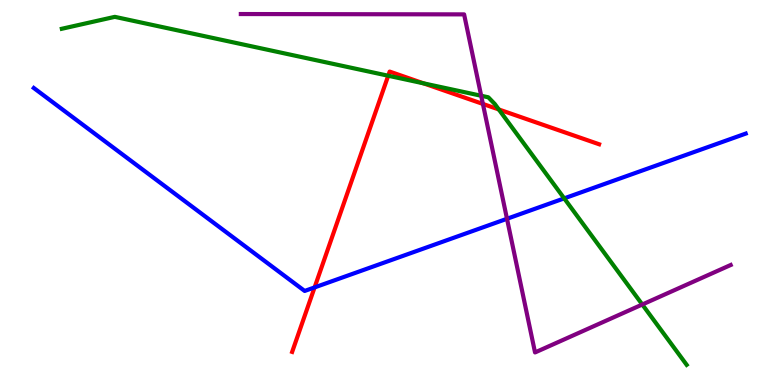[{'lines': ['blue', 'red'], 'intersections': [{'x': 4.06, 'y': 2.53}]}, {'lines': ['green', 'red'], 'intersections': [{'x': 5.01, 'y': 8.03}, {'x': 5.46, 'y': 7.84}, {'x': 6.44, 'y': 7.16}]}, {'lines': ['purple', 'red'], 'intersections': [{'x': 6.23, 'y': 7.3}]}, {'lines': ['blue', 'green'], 'intersections': [{'x': 7.28, 'y': 4.85}]}, {'lines': ['blue', 'purple'], 'intersections': [{'x': 6.54, 'y': 4.32}]}, {'lines': ['green', 'purple'], 'intersections': [{'x': 6.21, 'y': 7.51}, {'x': 8.29, 'y': 2.09}]}]